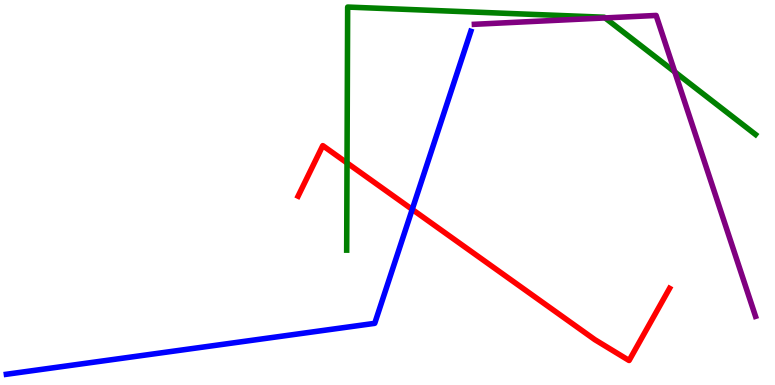[{'lines': ['blue', 'red'], 'intersections': [{'x': 5.32, 'y': 4.56}]}, {'lines': ['green', 'red'], 'intersections': [{'x': 4.48, 'y': 5.77}]}, {'lines': ['purple', 'red'], 'intersections': []}, {'lines': ['blue', 'green'], 'intersections': []}, {'lines': ['blue', 'purple'], 'intersections': []}, {'lines': ['green', 'purple'], 'intersections': [{'x': 7.81, 'y': 9.53}, {'x': 8.71, 'y': 8.13}]}]